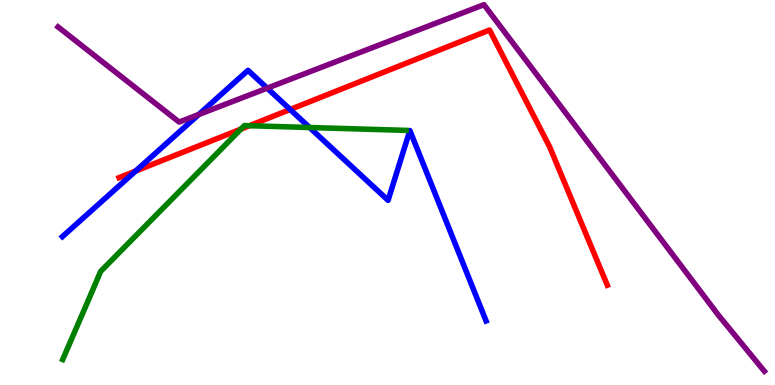[{'lines': ['blue', 'red'], 'intersections': [{'x': 1.75, 'y': 5.56}, {'x': 3.74, 'y': 7.16}]}, {'lines': ['green', 'red'], 'intersections': [{'x': 3.11, 'y': 6.65}, {'x': 3.22, 'y': 6.73}]}, {'lines': ['purple', 'red'], 'intersections': []}, {'lines': ['blue', 'green'], 'intersections': [{'x': 3.99, 'y': 6.69}]}, {'lines': ['blue', 'purple'], 'intersections': [{'x': 2.56, 'y': 7.02}, {'x': 3.45, 'y': 7.71}]}, {'lines': ['green', 'purple'], 'intersections': []}]